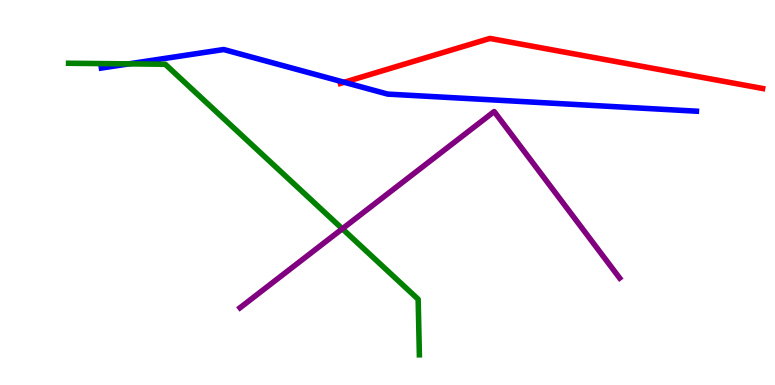[{'lines': ['blue', 'red'], 'intersections': [{'x': 4.44, 'y': 7.86}]}, {'lines': ['green', 'red'], 'intersections': []}, {'lines': ['purple', 'red'], 'intersections': []}, {'lines': ['blue', 'green'], 'intersections': [{'x': 1.66, 'y': 8.34}]}, {'lines': ['blue', 'purple'], 'intersections': []}, {'lines': ['green', 'purple'], 'intersections': [{'x': 4.42, 'y': 4.06}]}]